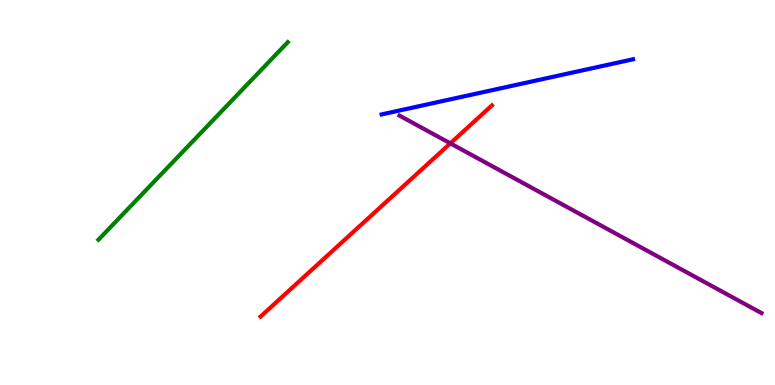[{'lines': ['blue', 'red'], 'intersections': []}, {'lines': ['green', 'red'], 'intersections': []}, {'lines': ['purple', 'red'], 'intersections': [{'x': 5.81, 'y': 6.28}]}, {'lines': ['blue', 'green'], 'intersections': []}, {'lines': ['blue', 'purple'], 'intersections': []}, {'lines': ['green', 'purple'], 'intersections': []}]